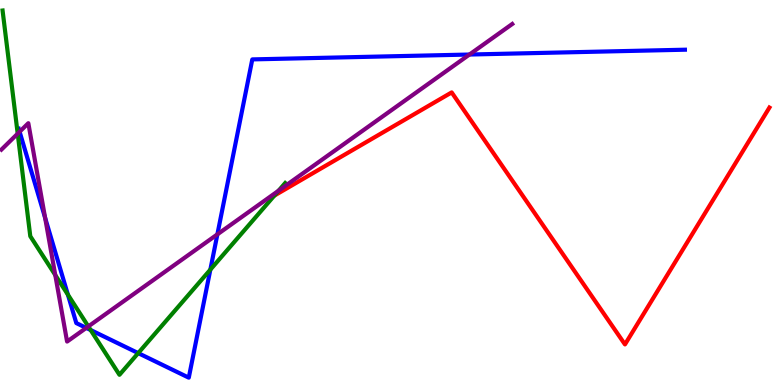[{'lines': ['blue', 'red'], 'intersections': []}, {'lines': ['green', 'red'], 'intersections': [{'x': 3.54, 'y': 4.92}]}, {'lines': ['purple', 'red'], 'intersections': []}, {'lines': ['blue', 'green'], 'intersections': [{'x': 0.876, 'y': 2.35}, {'x': 1.17, 'y': 1.43}, {'x': 1.78, 'y': 0.828}, {'x': 2.71, 'y': 3.0}]}, {'lines': ['blue', 'purple'], 'intersections': [{'x': 0.253, 'y': 6.58}, {'x': 0.582, 'y': 4.34}, {'x': 1.11, 'y': 1.48}, {'x': 2.8, 'y': 3.91}, {'x': 6.06, 'y': 8.58}]}, {'lines': ['green', 'purple'], 'intersections': [{'x': 0.228, 'y': 6.53}, {'x': 0.713, 'y': 2.86}, {'x': 1.14, 'y': 1.52}, {'x': 3.59, 'y': 5.05}]}]